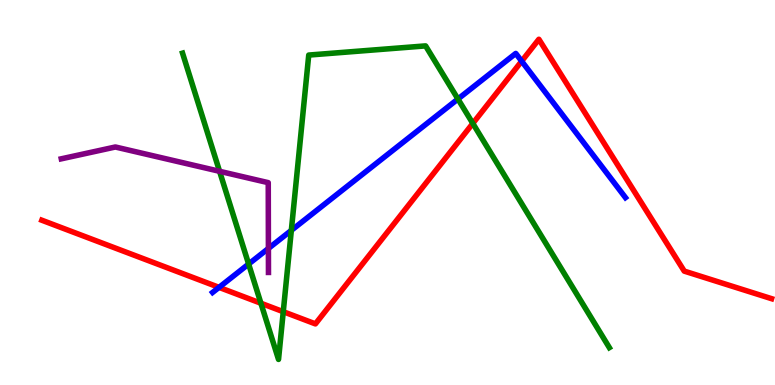[{'lines': ['blue', 'red'], 'intersections': [{'x': 2.83, 'y': 2.54}, {'x': 6.73, 'y': 8.41}]}, {'lines': ['green', 'red'], 'intersections': [{'x': 3.37, 'y': 2.12}, {'x': 3.65, 'y': 1.9}, {'x': 6.1, 'y': 6.79}]}, {'lines': ['purple', 'red'], 'intersections': []}, {'lines': ['blue', 'green'], 'intersections': [{'x': 3.21, 'y': 3.14}, {'x': 3.76, 'y': 4.02}, {'x': 5.91, 'y': 7.43}]}, {'lines': ['blue', 'purple'], 'intersections': [{'x': 3.46, 'y': 3.55}]}, {'lines': ['green', 'purple'], 'intersections': [{'x': 2.83, 'y': 5.55}]}]